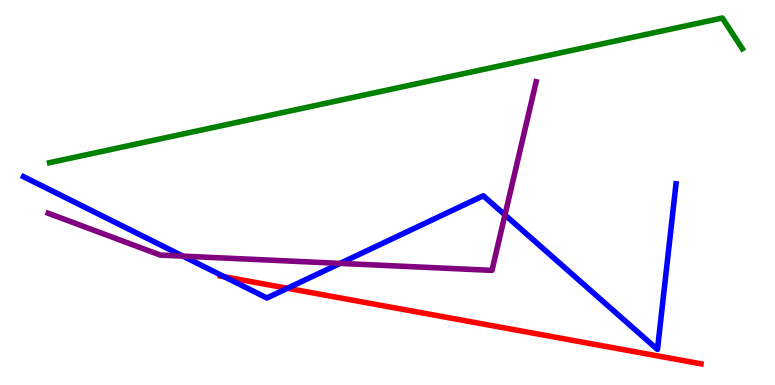[{'lines': ['blue', 'red'], 'intersections': [{'x': 2.89, 'y': 2.81}, {'x': 3.71, 'y': 2.51}]}, {'lines': ['green', 'red'], 'intersections': []}, {'lines': ['purple', 'red'], 'intersections': []}, {'lines': ['blue', 'green'], 'intersections': []}, {'lines': ['blue', 'purple'], 'intersections': [{'x': 2.36, 'y': 3.35}, {'x': 4.39, 'y': 3.16}, {'x': 6.52, 'y': 4.42}]}, {'lines': ['green', 'purple'], 'intersections': []}]